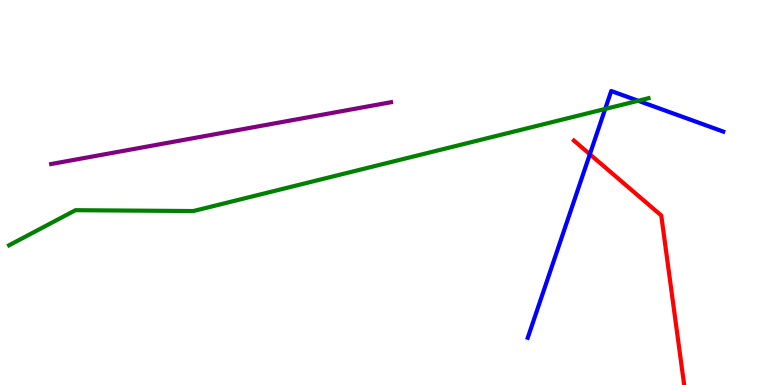[{'lines': ['blue', 'red'], 'intersections': [{'x': 7.61, 'y': 5.99}]}, {'lines': ['green', 'red'], 'intersections': []}, {'lines': ['purple', 'red'], 'intersections': []}, {'lines': ['blue', 'green'], 'intersections': [{'x': 7.81, 'y': 7.17}, {'x': 8.23, 'y': 7.38}]}, {'lines': ['blue', 'purple'], 'intersections': []}, {'lines': ['green', 'purple'], 'intersections': []}]